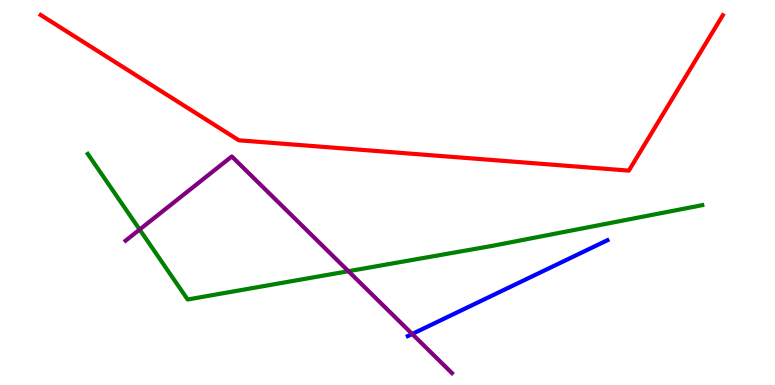[{'lines': ['blue', 'red'], 'intersections': []}, {'lines': ['green', 'red'], 'intersections': []}, {'lines': ['purple', 'red'], 'intersections': []}, {'lines': ['blue', 'green'], 'intersections': []}, {'lines': ['blue', 'purple'], 'intersections': [{'x': 5.32, 'y': 1.33}]}, {'lines': ['green', 'purple'], 'intersections': [{'x': 1.8, 'y': 4.04}, {'x': 4.5, 'y': 2.96}]}]